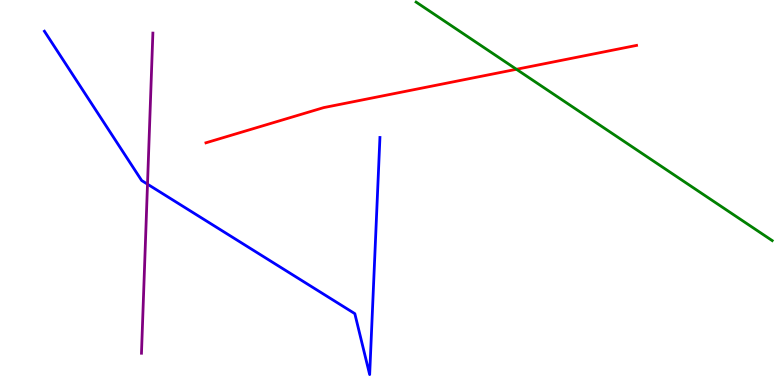[{'lines': ['blue', 'red'], 'intersections': []}, {'lines': ['green', 'red'], 'intersections': [{'x': 6.66, 'y': 8.2}]}, {'lines': ['purple', 'red'], 'intersections': []}, {'lines': ['blue', 'green'], 'intersections': []}, {'lines': ['blue', 'purple'], 'intersections': [{'x': 1.9, 'y': 5.22}]}, {'lines': ['green', 'purple'], 'intersections': []}]